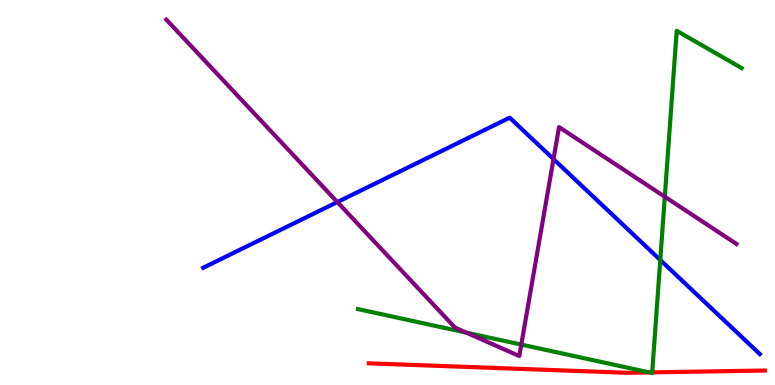[{'lines': ['blue', 'red'], 'intersections': []}, {'lines': ['green', 'red'], 'intersections': [{'x': 8.38, 'y': 0.327}, {'x': 8.42, 'y': 0.328}]}, {'lines': ['purple', 'red'], 'intersections': []}, {'lines': ['blue', 'green'], 'intersections': [{'x': 8.52, 'y': 3.25}]}, {'lines': ['blue', 'purple'], 'intersections': [{'x': 4.35, 'y': 4.75}, {'x': 7.14, 'y': 5.87}]}, {'lines': ['green', 'purple'], 'intersections': [{'x': 6.02, 'y': 1.36}, {'x': 6.73, 'y': 1.05}, {'x': 8.58, 'y': 4.89}]}]